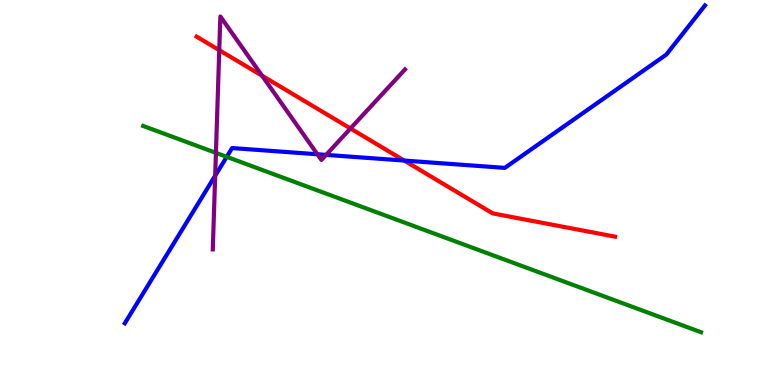[{'lines': ['blue', 'red'], 'intersections': [{'x': 5.22, 'y': 5.83}]}, {'lines': ['green', 'red'], 'intersections': []}, {'lines': ['purple', 'red'], 'intersections': [{'x': 2.83, 'y': 8.7}, {'x': 3.38, 'y': 8.03}, {'x': 4.52, 'y': 6.66}]}, {'lines': ['blue', 'green'], 'intersections': [{'x': 2.93, 'y': 5.93}]}, {'lines': ['blue', 'purple'], 'intersections': [{'x': 2.78, 'y': 5.44}, {'x': 4.1, 'y': 5.99}, {'x': 4.21, 'y': 5.98}]}, {'lines': ['green', 'purple'], 'intersections': [{'x': 2.79, 'y': 6.03}]}]